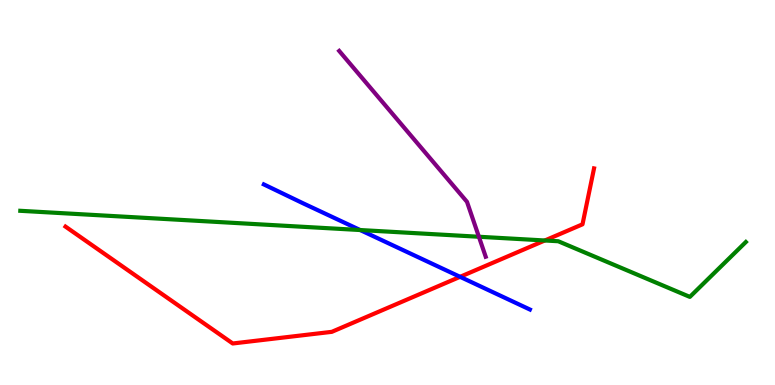[{'lines': ['blue', 'red'], 'intersections': [{'x': 5.94, 'y': 2.81}]}, {'lines': ['green', 'red'], 'intersections': [{'x': 7.03, 'y': 3.75}]}, {'lines': ['purple', 'red'], 'intersections': []}, {'lines': ['blue', 'green'], 'intersections': [{'x': 4.65, 'y': 4.03}]}, {'lines': ['blue', 'purple'], 'intersections': []}, {'lines': ['green', 'purple'], 'intersections': [{'x': 6.18, 'y': 3.85}]}]